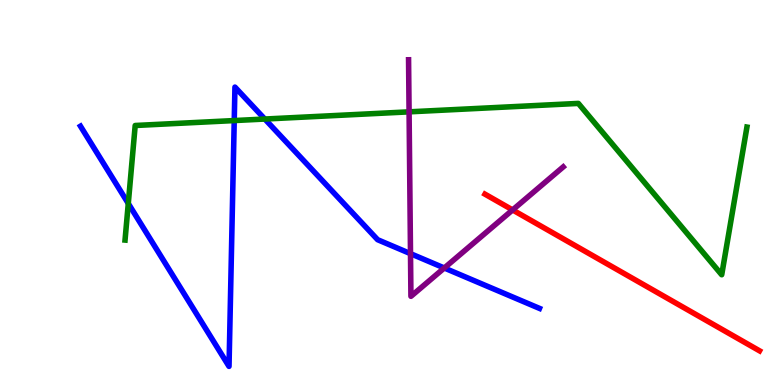[{'lines': ['blue', 'red'], 'intersections': []}, {'lines': ['green', 'red'], 'intersections': []}, {'lines': ['purple', 'red'], 'intersections': [{'x': 6.61, 'y': 4.55}]}, {'lines': ['blue', 'green'], 'intersections': [{'x': 1.66, 'y': 4.71}, {'x': 3.02, 'y': 6.87}, {'x': 3.42, 'y': 6.91}]}, {'lines': ['blue', 'purple'], 'intersections': [{'x': 5.3, 'y': 3.41}, {'x': 5.73, 'y': 3.04}]}, {'lines': ['green', 'purple'], 'intersections': [{'x': 5.28, 'y': 7.09}]}]